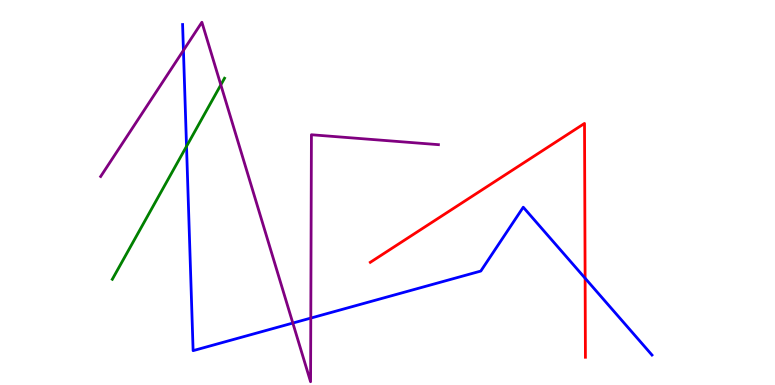[{'lines': ['blue', 'red'], 'intersections': [{'x': 7.55, 'y': 2.77}]}, {'lines': ['green', 'red'], 'intersections': []}, {'lines': ['purple', 'red'], 'intersections': []}, {'lines': ['blue', 'green'], 'intersections': [{'x': 2.41, 'y': 6.2}]}, {'lines': ['blue', 'purple'], 'intersections': [{'x': 2.37, 'y': 8.69}, {'x': 3.78, 'y': 1.61}, {'x': 4.01, 'y': 1.74}]}, {'lines': ['green', 'purple'], 'intersections': [{'x': 2.85, 'y': 7.8}]}]